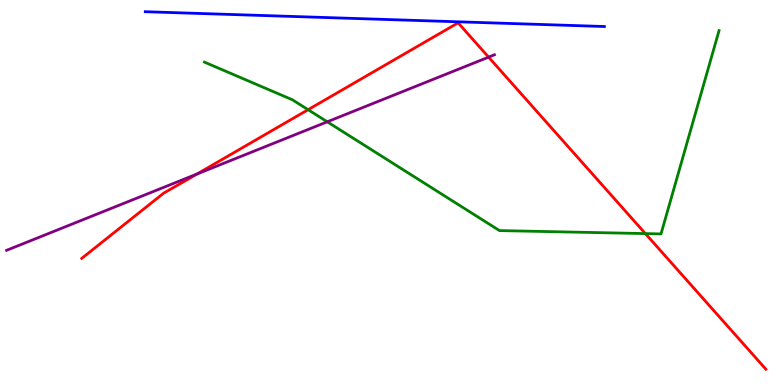[{'lines': ['blue', 'red'], 'intersections': []}, {'lines': ['green', 'red'], 'intersections': [{'x': 3.98, 'y': 7.15}, {'x': 8.33, 'y': 3.93}]}, {'lines': ['purple', 'red'], 'intersections': [{'x': 2.54, 'y': 5.48}, {'x': 6.3, 'y': 8.52}]}, {'lines': ['blue', 'green'], 'intersections': []}, {'lines': ['blue', 'purple'], 'intersections': []}, {'lines': ['green', 'purple'], 'intersections': [{'x': 4.22, 'y': 6.84}]}]